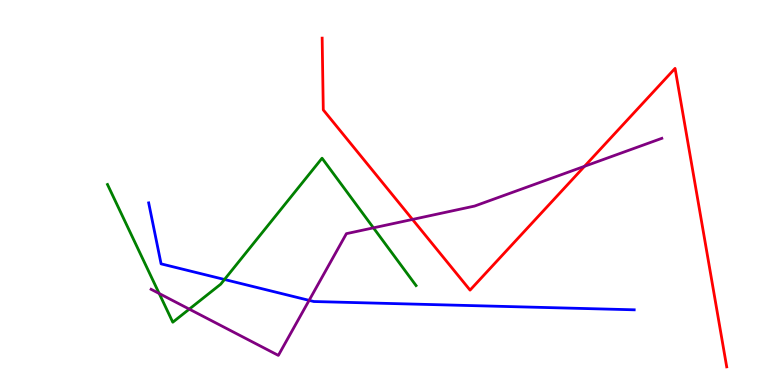[{'lines': ['blue', 'red'], 'intersections': []}, {'lines': ['green', 'red'], 'intersections': []}, {'lines': ['purple', 'red'], 'intersections': [{'x': 5.32, 'y': 4.3}, {'x': 7.54, 'y': 5.68}]}, {'lines': ['blue', 'green'], 'intersections': [{'x': 2.9, 'y': 2.74}]}, {'lines': ['blue', 'purple'], 'intersections': [{'x': 3.99, 'y': 2.2}]}, {'lines': ['green', 'purple'], 'intersections': [{'x': 2.05, 'y': 2.38}, {'x': 2.44, 'y': 1.97}, {'x': 4.82, 'y': 4.08}]}]